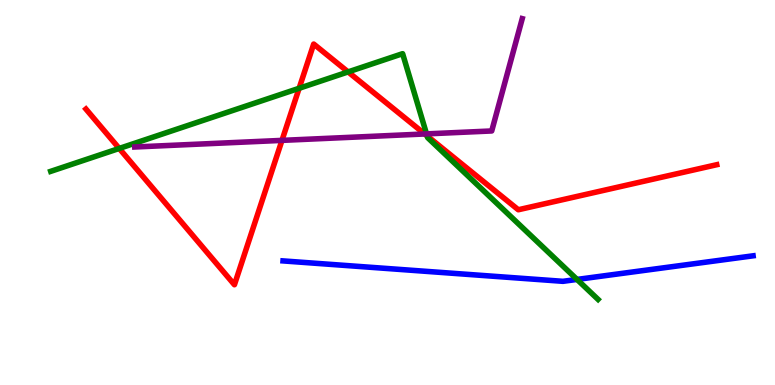[{'lines': ['blue', 'red'], 'intersections': []}, {'lines': ['green', 'red'], 'intersections': [{'x': 1.54, 'y': 6.14}, {'x': 3.86, 'y': 7.71}, {'x': 4.49, 'y': 8.13}, {'x': 5.51, 'y': 6.47}]}, {'lines': ['purple', 'red'], 'intersections': [{'x': 3.64, 'y': 6.35}, {'x': 5.48, 'y': 6.52}]}, {'lines': ['blue', 'green'], 'intersections': [{'x': 7.45, 'y': 2.74}]}, {'lines': ['blue', 'purple'], 'intersections': []}, {'lines': ['green', 'purple'], 'intersections': [{'x': 5.5, 'y': 6.52}]}]